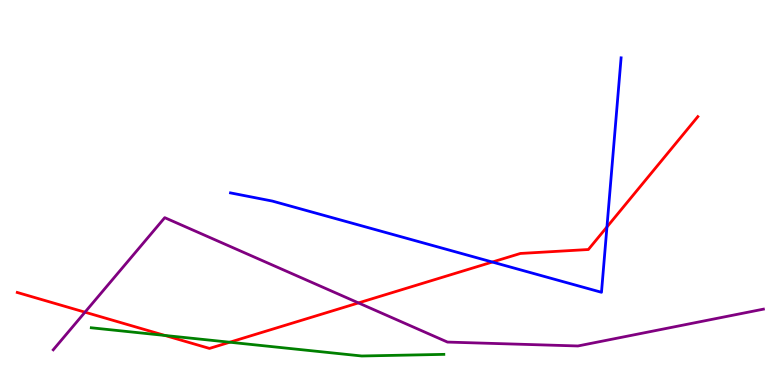[{'lines': ['blue', 'red'], 'intersections': [{'x': 6.35, 'y': 3.19}, {'x': 7.83, 'y': 4.11}]}, {'lines': ['green', 'red'], 'intersections': [{'x': 2.13, 'y': 1.29}, {'x': 2.96, 'y': 1.11}]}, {'lines': ['purple', 'red'], 'intersections': [{'x': 1.1, 'y': 1.89}, {'x': 4.63, 'y': 2.13}]}, {'lines': ['blue', 'green'], 'intersections': []}, {'lines': ['blue', 'purple'], 'intersections': []}, {'lines': ['green', 'purple'], 'intersections': []}]